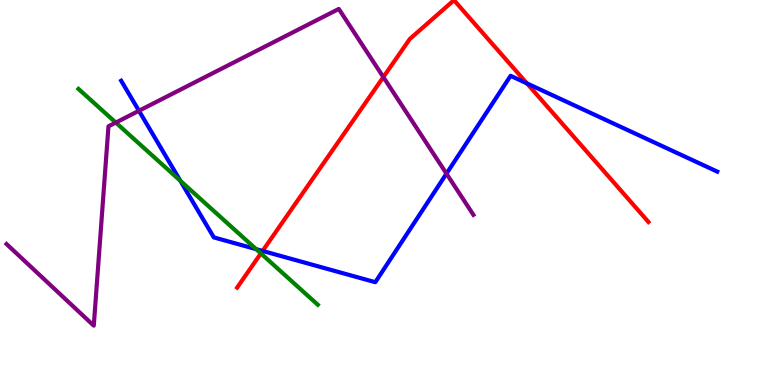[{'lines': ['blue', 'red'], 'intersections': [{'x': 3.39, 'y': 3.48}, {'x': 6.8, 'y': 7.83}]}, {'lines': ['green', 'red'], 'intersections': [{'x': 3.37, 'y': 3.42}]}, {'lines': ['purple', 'red'], 'intersections': [{'x': 4.95, 'y': 8.0}]}, {'lines': ['blue', 'green'], 'intersections': [{'x': 2.33, 'y': 5.3}, {'x': 3.31, 'y': 3.53}]}, {'lines': ['blue', 'purple'], 'intersections': [{'x': 1.79, 'y': 7.12}, {'x': 5.76, 'y': 5.49}]}, {'lines': ['green', 'purple'], 'intersections': [{'x': 1.49, 'y': 6.82}]}]